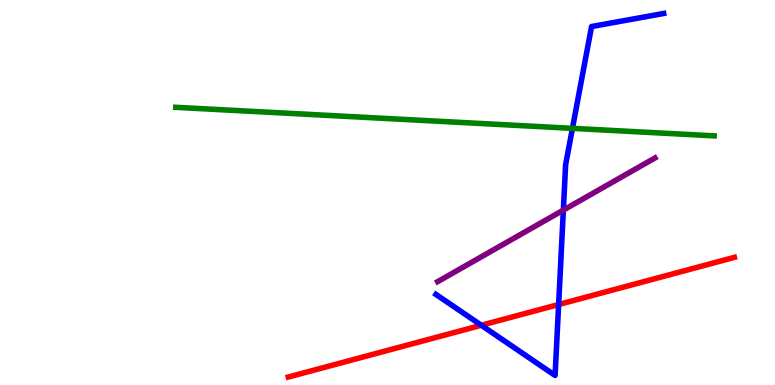[{'lines': ['blue', 'red'], 'intersections': [{'x': 6.21, 'y': 1.55}, {'x': 7.21, 'y': 2.09}]}, {'lines': ['green', 'red'], 'intersections': []}, {'lines': ['purple', 'red'], 'intersections': []}, {'lines': ['blue', 'green'], 'intersections': [{'x': 7.39, 'y': 6.67}]}, {'lines': ['blue', 'purple'], 'intersections': [{'x': 7.27, 'y': 4.54}]}, {'lines': ['green', 'purple'], 'intersections': []}]